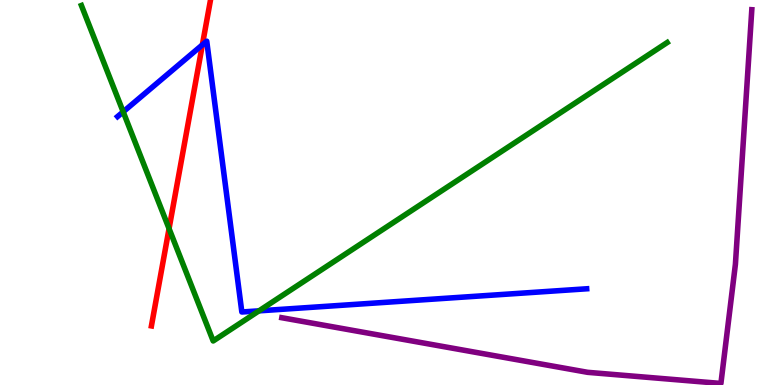[{'lines': ['blue', 'red'], 'intersections': [{'x': 2.61, 'y': 8.83}]}, {'lines': ['green', 'red'], 'intersections': [{'x': 2.18, 'y': 4.06}]}, {'lines': ['purple', 'red'], 'intersections': []}, {'lines': ['blue', 'green'], 'intersections': [{'x': 1.59, 'y': 7.1}, {'x': 3.34, 'y': 1.93}]}, {'lines': ['blue', 'purple'], 'intersections': []}, {'lines': ['green', 'purple'], 'intersections': []}]